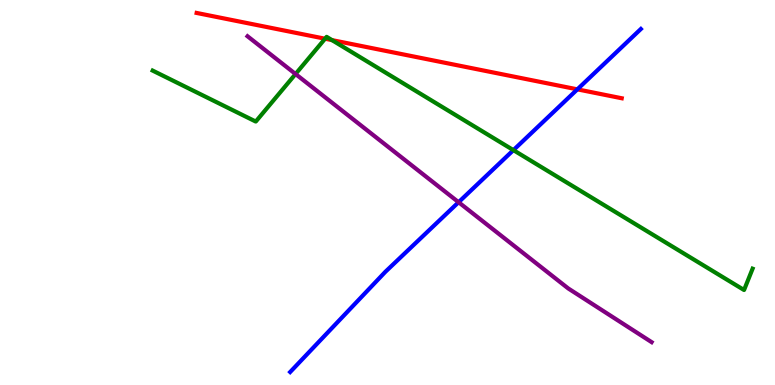[{'lines': ['blue', 'red'], 'intersections': [{'x': 7.45, 'y': 7.68}]}, {'lines': ['green', 'red'], 'intersections': [{'x': 4.19, 'y': 8.99}, {'x': 4.28, 'y': 8.96}]}, {'lines': ['purple', 'red'], 'intersections': []}, {'lines': ['blue', 'green'], 'intersections': [{'x': 6.62, 'y': 6.1}]}, {'lines': ['blue', 'purple'], 'intersections': [{'x': 5.92, 'y': 4.75}]}, {'lines': ['green', 'purple'], 'intersections': [{'x': 3.81, 'y': 8.08}]}]